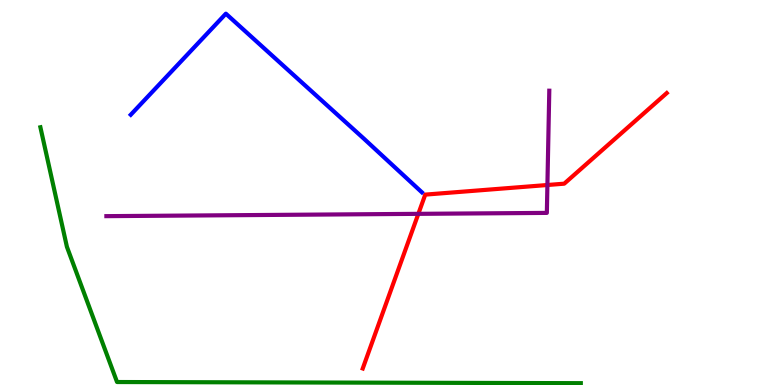[{'lines': ['blue', 'red'], 'intersections': []}, {'lines': ['green', 'red'], 'intersections': []}, {'lines': ['purple', 'red'], 'intersections': [{'x': 5.4, 'y': 4.45}, {'x': 7.06, 'y': 5.19}]}, {'lines': ['blue', 'green'], 'intersections': []}, {'lines': ['blue', 'purple'], 'intersections': []}, {'lines': ['green', 'purple'], 'intersections': []}]